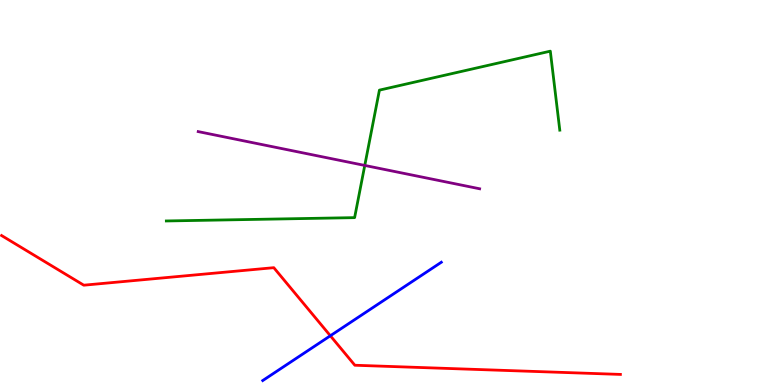[{'lines': ['blue', 'red'], 'intersections': [{'x': 4.26, 'y': 1.28}]}, {'lines': ['green', 'red'], 'intersections': []}, {'lines': ['purple', 'red'], 'intersections': []}, {'lines': ['blue', 'green'], 'intersections': []}, {'lines': ['blue', 'purple'], 'intersections': []}, {'lines': ['green', 'purple'], 'intersections': [{'x': 4.71, 'y': 5.7}]}]